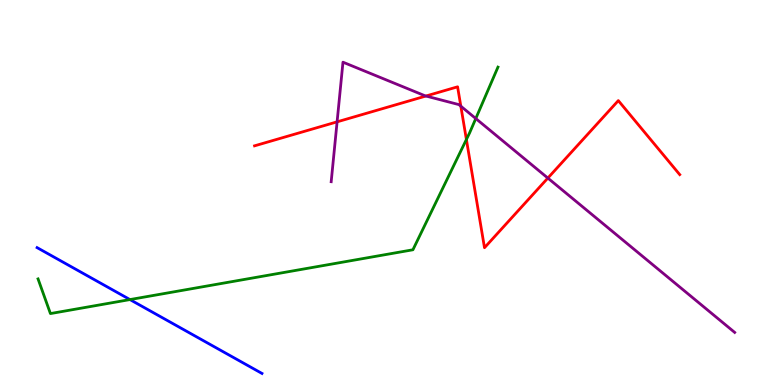[{'lines': ['blue', 'red'], 'intersections': []}, {'lines': ['green', 'red'], 'intersections': [{'x': 6.02, 'y': 6.38}]}, {'lines': ['purple', 'red'], 'intersections': [{'x': 4.35, 'y': 6.84}, {'x': 5.5, 'y': 7.51}, {'x': 5.95, 'y': 7.24}, {'x': 7.07, 'y': 5.37}]}, {'lines': ['blue', 'green'], 'intersections': [{'x': 1.68, 'y': 2.22}]}, {'lines': ['blue', 'purple'], 'intersections': []}, {'lines': ['green', 'purple'], 'intersections': [{'x': 6.14, 'y': 6.92}]}]